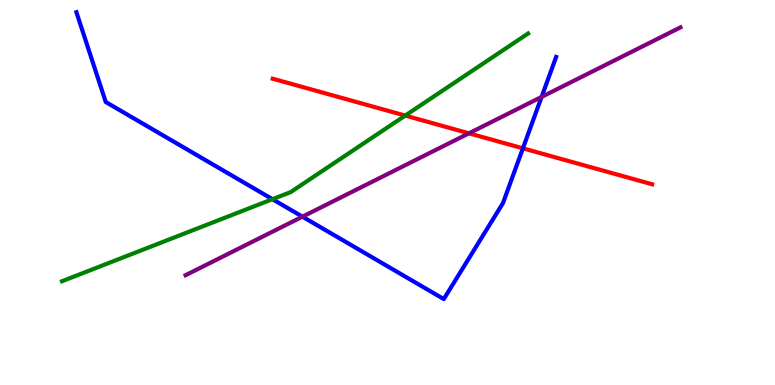[{'lines': ['blue', 'red'], 'intersections': [{'x': 6.75, 'y': 6.15}]}, {'lines': ['green', 'red'], 'intersections': [{'x': 5.23, 'y': 7.0}]}, {'lines': ['purple', 'red'], 'intersections': [{'x': 6.05, 'y': 6.54}]}, {'lines': ['blue', 'green'], 'intersections': [{'x': 3.52, 'y': 4.83}]}, {'lines': ['blue', 'purple'], 'intersections': [{'x': 3.9, 'y': 4.37}, {'x': 6.99, 'y': 7.48}]}, {'lines': ['green', 'purple'], 'intersections': []}]